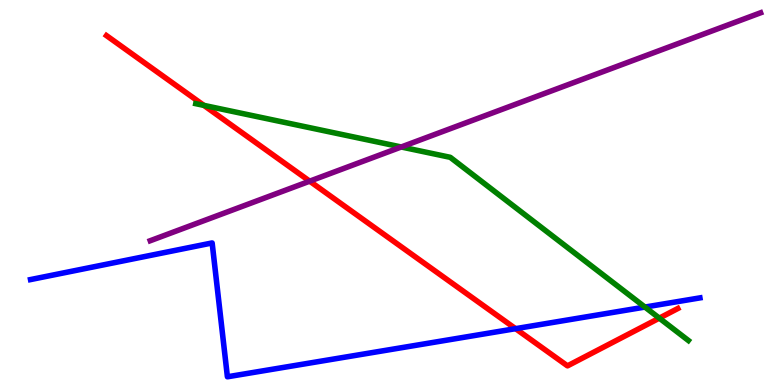[{'lines': ['blue', 'red'], 'intersections': [{'x': 6.65, 'y': 1.46}]}, {'lines': ['green', 'red'], 'intersections': [{'x': 2.63, 'y': 7.26}, {'x': 8.51, 'y': 1.74}]}, {'lines': ['purple', 'red'], 'intersections': [{'x': 4.0, 'y': 5.29}]}, {'lines': ['blue', 'green'], 'intersections': [{'x': 8.32, 'y': 2.02}]}, {'lines': ['blue', 'purple'], 'intersections': []}, {'lines': ['green', 'purple'], 'intersections': [{'x': 5.18, 'y': 6.18}]}]